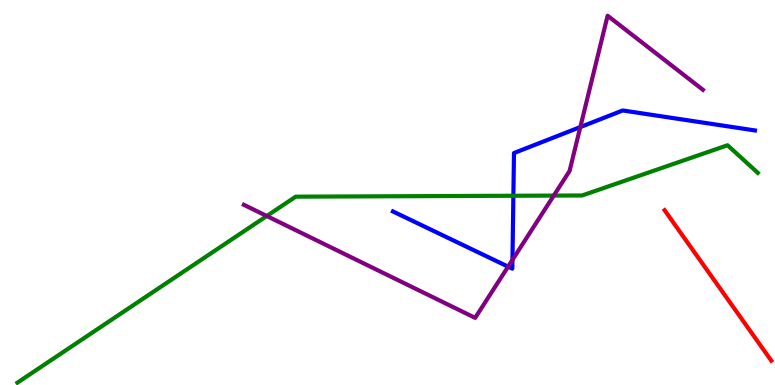[{'lines': ['blue', 'red'], 'intersections': []}, {'lines': ['green', 'red'], 'intersections': []}, {'lines': ['purple', 'red'], 'intersections': []}, {'lines': ['blue', 'green'], 'intersections': [{'x': 6.62, 'y': 4.92}]}, {'lines': ['blue', 'purple'], 'intersections': [{'x': 6.56, 'y': 3.07}, {'x': 6.61, 'y': 3.25}, {'x': 7.49, 'y': 6.7}]}, {'lines': ['green', 'purple'], 'intersections': [{'x': 3.44, 'y': 4.39}, {'x': 7.15, 'y': 4.92}]}]